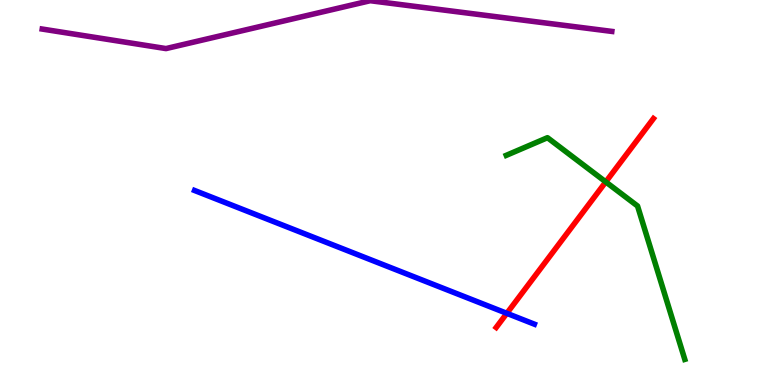[{'lines': ['blue', 'red'], 'intersections': [{'x': 6.54, 'y': 1.86}]}, {'lines': ['green', 'red'], 'intersections': [{'x': 7.82, 'y': 5.28}]}, {'lines': ['purple', 'red'], 'intersections': []}, {'lines': ['blue', 'green'], 'intersections': []}, {'lines': ['blue', 'purple'], 'intersections': []}, {'lines': ['green', 'purple'], 'intersections': []}]